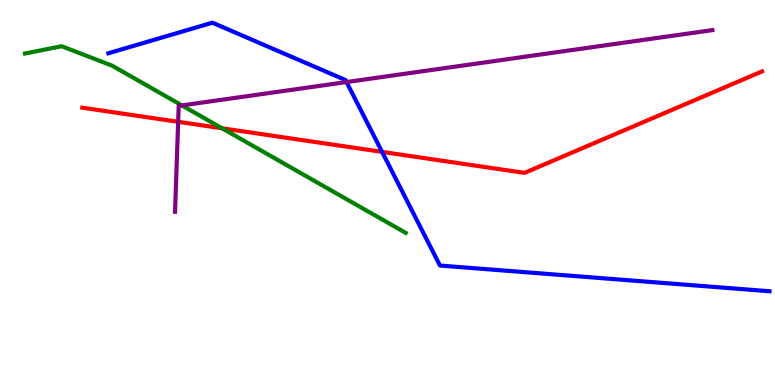[{'lines': ['blue', 'red'], 'intersections': [{'x': 4.93, 'y': 6.06}]}, {'lines': ['green', 'red'], 'intersections': [{'x': 2.87, 'y': 6.67}]}, {'lines': ['purple', 'red'], 'intersections': [{'x': 2.3, 'y': 6.84}]}, {'lines': ['blue', 'green'], 'intersections': []}, {'lines': ['blue', 'purple'], 'intersections': [{'x': 4.47, 'y': 7.87}]}, {'lines': ['green', 'purple'], 'intersections': [{'x': 2.35, 'y': 7.26}]}]